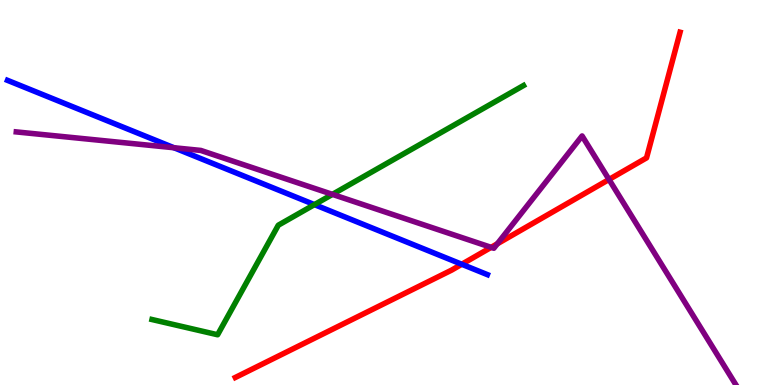[{'lines': ['blue', 'red'], 'intersections': [{'x': 5.96, 'y': 3.14}]}, {'lines': ['green', 'red'], 'intersections': []}, {'lines': ['purple', 'red'], 'intersections': [{'x': 6.34, 'y': 3.58}, {'x': 6.42, 'y': 3.67}, {'x': 7.86, 'y': 5.34}]}, {'lines': ['blue', 'green'], 'intersections': [{'x': 4.06, 'y': 4.69}]}, {'lines': ['blue', 'purple'], 'intersections': [{'x': 2.24, 'y': 6.16}]}, {'lines': ['green', 'purple'], 'intersections': [{'x': 4.29, 'y': 4.95}]}]